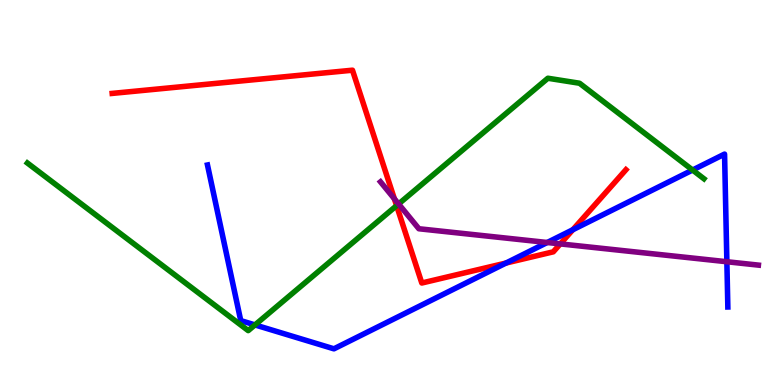[{'lines': ['blue', 'red'], 'intersections': [{'x': 6.53, 'y': 3.17}, {'x': 7.39, 'y': 4.03}]}, {'lines': ['green', 'red'], 'intersections': [{'x': 5.12, 'y': 4.66}]}, {'lines': ['purple', 'red'], 'intersections': [{'x': 5.09, 'y': 4.84}, {'x': 7.23, 'y': 3.66}]}, {'lines': ['blue', 'green'], 'intersections': [{'x': 3.29, 'y': 1.56}, {'x': 8.94, 'y': 5.58}]}, {'lines': ['blue', 'purple'], 'intersections': [{'x': 7.06, 'y': 3.7}, {'x': 9.38, 'y': 3.2}]}, {'lines': ['green', 'purple'], 'intersections': [{'x': 5.14, 'y': 4.7}]}]